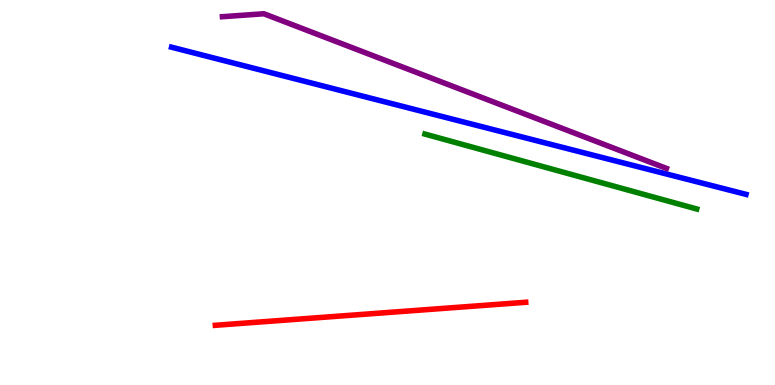[{'lines': ['blue', 'red'], 'intersections': []}, {'lines': ['green', 'red'], 'intersections': []}, {'lines': ['purple', 'red'], 'intersections': []}, {'lines': ['blue', 'green'], 'intersections': []}, {'lines': ['blue', 'purple'], 'intersections': []}, {'lines': ['green', 'purple'], 'intersections': []}]